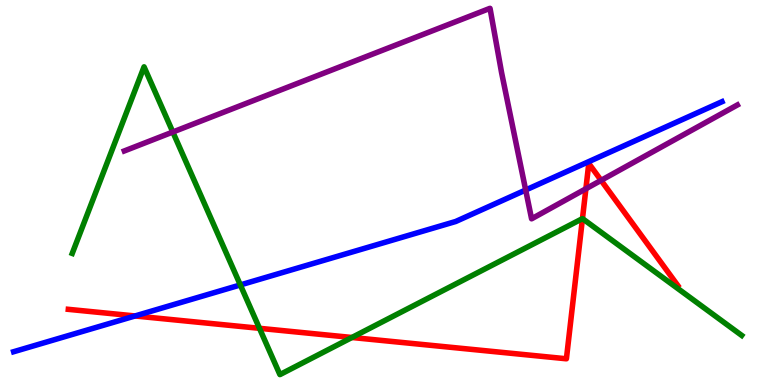[{'lines': ['blue', 'red'], 'intersections': [{'x': 1.74, 'y': 1.79}]}, {'lines': ['green', 'red'], 'intersections': [{'x': 3.35, 'y': 1.47}, {'x': 4.54, 'y': 1.23}, {'x': 7.52, 'y': 4.32}]}, {'lines': ['purple', 'red'], 'intersections': [{'x': 7.56, 'y': 5.1}, {'x': 7.76, 'y': 5.32}]}, {'lines': ['blue', 'green'], 'intersections': [{'x': 3.1, 'y': 2.6}]}, {'lines': ['blue', 'purple'], 'intersections': [{'x': 6.78, 'y': 5.06}]}, {'lines': ['green', 'purple'], 'intersections': [{'x': 2.23, 'y': 6.57}]}]